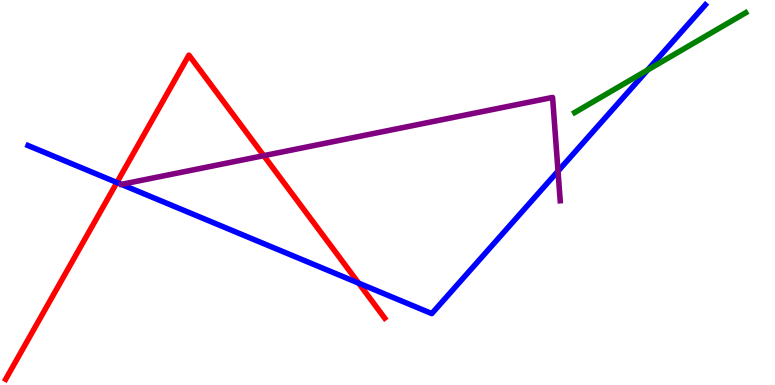[{'lines': ['blue', 'red'], 'intersections': [{'x': 1.51, 'y': 5.26}, {'x': 4.63, 'y': 2.65}]}, {'lines': ['green', 'red'], 'intersections': []}, {'lines': ['purple', 'red'], 'intersections': [{'x': 3.4, 'y': 5.96}]}, {'lines': ['blue', 'green'], 'intersections': [{'x': 8.36, 'y': 8.18}]}, {'lines': ['blue', 'purple'], 'intersections': [{'x': 7.2, 'y': 5.56}]}, {'lines': ['green', 'purple'], 'intersections': []}]